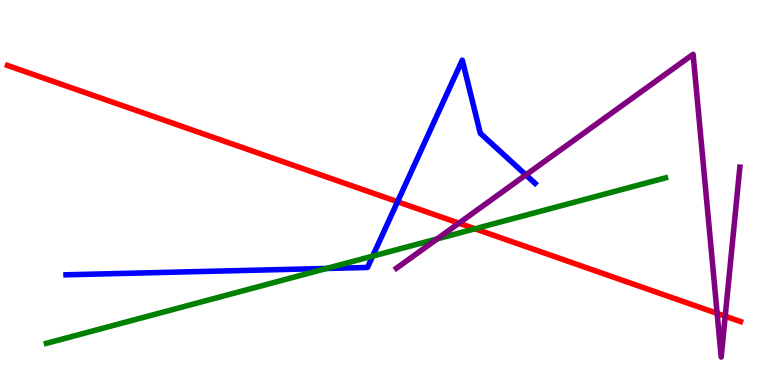[{'lines': ['blue', 'red'], 'intersections': [{'x': 5.13, 'y': 4.76}]}, {'lines': ['green', 'red'], 'intersections': [{'x': 6.13, 'y': 4.06}]}, {'lines': ['purple', 'red'], 'intersections': [{'x': 5.92, 'y': 4.2}, {'x': 9.25, 'y': 1.86}, {'x': 9.36, 'y': 1.79}]}, {'lines': ['blue', 'green'], 'intersections': [{'x': 4.21, 'y': 3.03}, {'x': 4.81, 'y': 3.35}]}, {'lines': ['blue', 'purple'], 'intersections': [{'x': 6.79, 'y': 5.46}]}, {'lines': ['green', 'purple'], 'intersections': [{'x': 5.64, 'y': 3.8}]}]